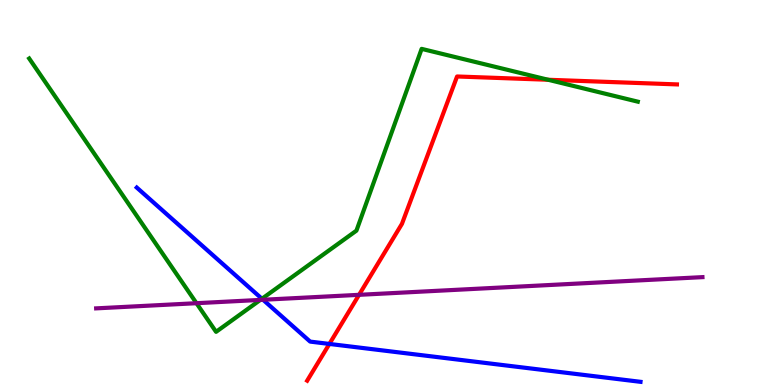[{'lines': ['blue', 'red'], 'intersections': [{'x': 4.25, 'y': 1.07}]}, {'lines': ['green', 'red'], 'intersections': [{'x': 7.07, 'y': 7.93}]}, {'lines': ['purple', 'red'], 'intersections': [{'x': 4.63, 'y': 2.34}]}, {'lines': ['blue', 'green'], 'intersections': [{'x': 3.38, 'y': 2.24}]}, {'lines': ['blue', 'purple'], 'intersections': [{'x': 3.39, 'y': 2.21}]}, {'lines': ['green', 'purple'], 'intersections': [{'x': 2.54, 'y': 2.12}, {'x': 3.36, 'y': 2.21}]}]